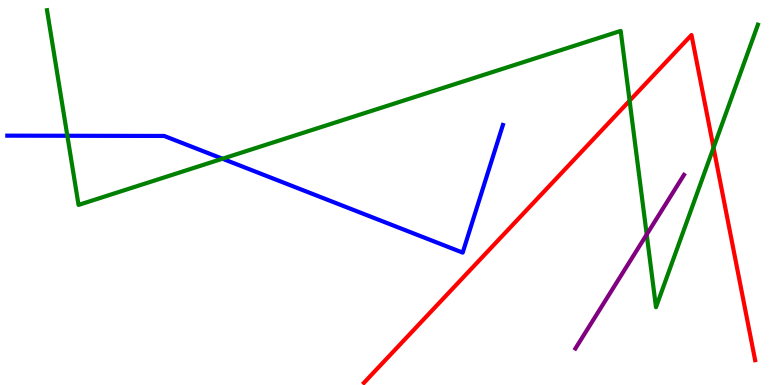[{'lines': ['blue', 'red'], 'intersections': []}, {'lines': ['green', 'red'], 'intersections': [{'x': 8.12, 'y': 7.38}, {'x': 9.21, 'y': 6.16}]}, {'lines': ['purple', 'red'], 'intersections': []}, {'lines': ['blue', 'green'], 'intersections': [{'x': 0.869, 'y': 6.47}, {'x': 2.87, 'y': 5.88}]}, {'lines': ['blue', 'purple'], 'intersections': []}, {'lines': ['green', 'purple'], 'intersections': [{'x': 8.34, 'y': 3.91}]}]